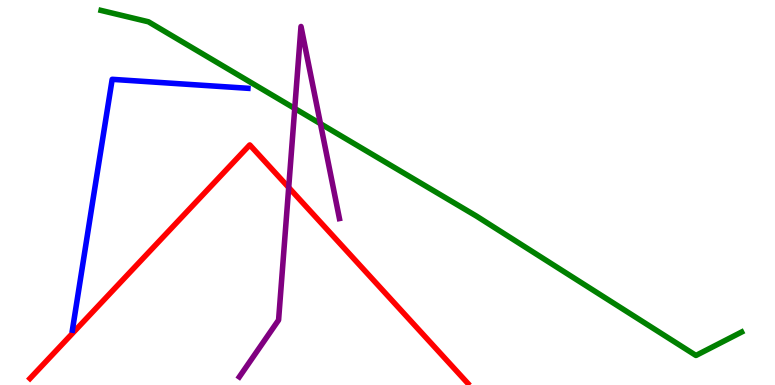[{'lines': ['blue', 'red'], 'intersections': []}, {'lines': ['green', 'red'], 'intersections': []}, {'lines': ['purple', 'red'], 'intersections': [{'x': 3.73, 'y': 5.13}]}, {'lines': ['blue', 'green'], 'intersections': []}, {'lines': ['blue', 'purple'], 'intersections': []}, {'lines': ['green', 'purple'], 'intersections': [{'x': 3.8, 'y': 7.18}, {'x': 4.13, 'y': 6.79}]}]